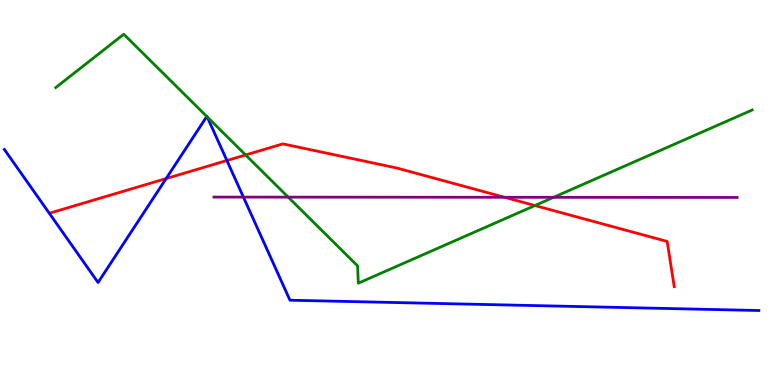[{'lines': ['blue', 'red'], 'intersections': [{'x': 2.14, 'y': 5.36}, {'x': 2.93, 'y': 5.83}]}, {'lines': ['green', 'red'], 'intersections': [{'x': 3.17, 'y': 5.98}, {'x': 6.9, 'y': 4.66}]}, {'lines': ['purple', 'red'], 'intersections': [{'x': 6.51, 'y': 4.88}]}, {'lines': ['blue', 'green'], 'intersections': [{'x': 2.67, 'y': 6.97}, {'x': 2.67, 'y': 6.96}]}, {'lines': ['blue', 'purple'], 'intersections': [{'x': 3.14, 'y': 4.88}]}, {'lines': ['green', 'purple'], 'intersections': [{'x': 3.72, 'y': 4.88}, {'x': 7.14, 'y': 4.87}]}]